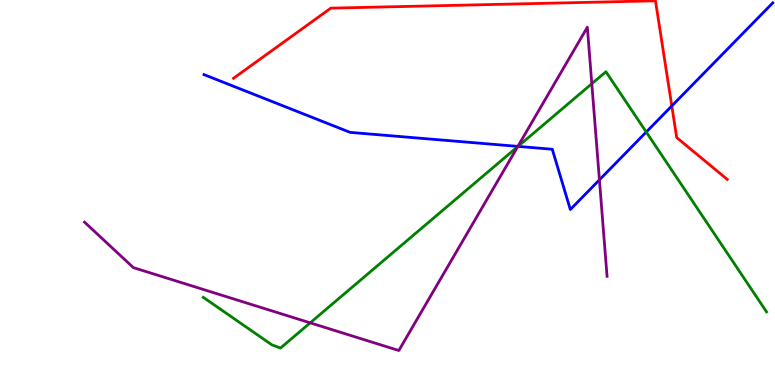[{'lines': ['blue', 'red'], 'intersections': [{'x': 8.67, 'y': 7.25}]}, {'lines': ['green', 'red'], 'intersections': []}, {'lines': ['purple', 'red'], 'intersections': []}, {'lines': ['blue', 'green'], 'intersections': [{'x': 6.68, 'y': 6.2}, {'x': 8.34, 'y': 6.57}]}, {'lines': ['blue', 'purple'], 'intersections': [{'x': 6.68, 'y': 6.2}, {'x': 7.73, 'y': 5.33}]}, {'lines': ['green', 'purple'], 'intersections': [{'x': 4.0, 'y': 1.61}, {'x': 6.68, 'y': 6.19}, {'x': 7.64, 'y': 7.83}]}]